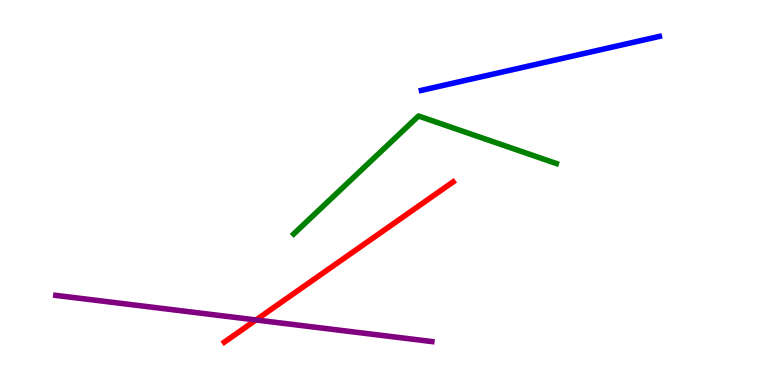[{'lines': ['blue', 'red'], 'intersections': []}, {'lines': ['green', 'red'], 'intersections': []}, {'lines': ['purple', 'red'], 'intersections': [{'x': 3.3, 'y': 1.69}]}, {'lines': ['blue', 'green'], 'intersections': []}, {'lines': ['blue', 'purple'], 'intersections': []}, {'lines': ['green', 'purple'], 'intersections': []}]